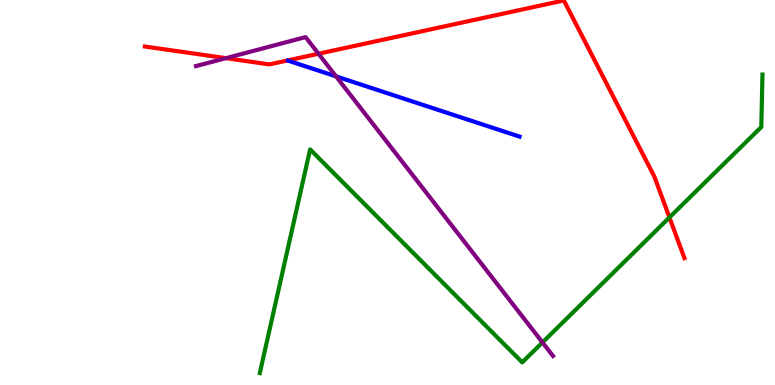[{'lines': ['blue', 'red'], 'intersections': []}, {'lines': ['green', 'red'], 'intersections': [{'x': 8.64, 'y': 4.35}]}, {'lines': ['purple', 'red'], 'intersections': [{'x': 2.92, 'y': 8.49}, {'x': 4.11, 'y': 8.6}]}, {'lines': ['blue', 'green'], 'intersections': []}, {'lines': ['blue', 'purple'], 'intersections': [{'x': 4.34, 'y': 8.02}]}, {'lines': ['green', 'purple'], 'intersections': [{'x': 7.0, 'y': 1.11}]}]